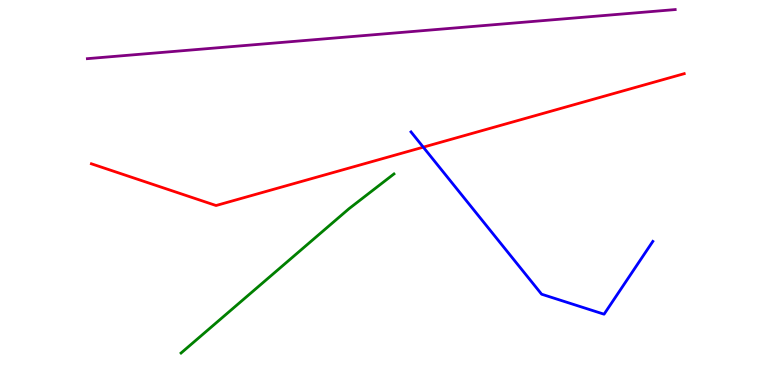[{'lines': ['blue', 'red'], 'intersections': [{'x': 5.46, 'y': 6.18}]}, {'lines': ['green', 'red'], 'intersections': []}, {'lines': ['purple', 'red'], 'intersections': []}, {'lines': ['blue', 'green'], 'intersections': []}, {'lines': ['blue', 'purple'], 'intersections': []}, {'lines': ['green', 'purple'], 'intersections': []}]